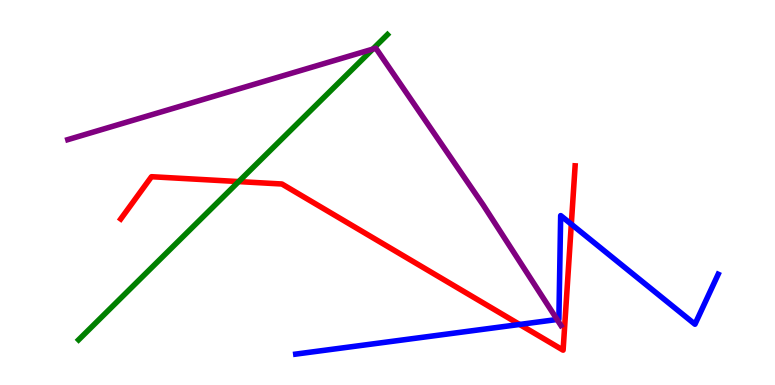[{'lines': ['blue', 'red'], 'intersections': [{'x': 6.7, 'y': 1.57}, {'x': 7.37, 'y': 4.18}]}, {'lines': ['green', 'red'], 'intersections': [{'x': 3.08, 'y': 5.28}]}, {'lines': ['purple', 'red'], 'intersections': []}, {'lines': ['blue', 'green'], 'intersections': []}, {'lines': ['blue', 'purple'], 'intersections': [{'x': 7.19, 'y': 1.7}]}, {'lines': ['green', 'purple'], 'intersections': [{'x': 4.81, 'y': 8.72}]}]